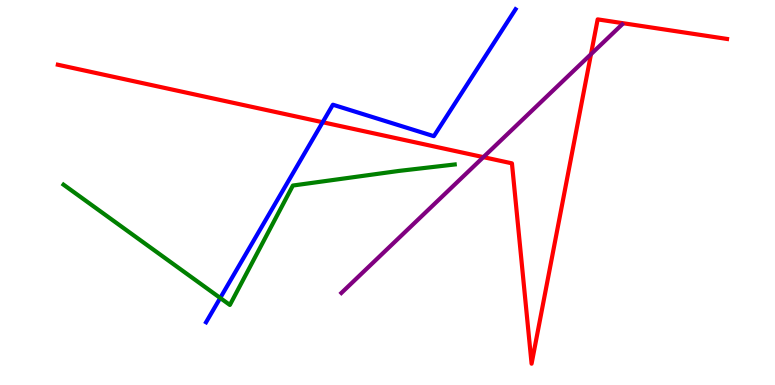[{'lines': ['blue', 'red'], 'intersections': [{'x': 4.16, 'y': 6.83}]}, {'lines': ['green', 'red'], 'intersections': []}, {'lines': ['purple', 'red'], 'intersections': [{'x': 6.24, 'y': 5.92}, {'x': 7.63, 'y': 8.59}]}, {'lines': ['blue', 'green'], 'intersections': [{'x': 2.84, 'y': 2.26}]}, {'lines': ['blue', 'purple'], 'intersections': []}, {'lines': ['green', 'purple'], 'intersections': []}]